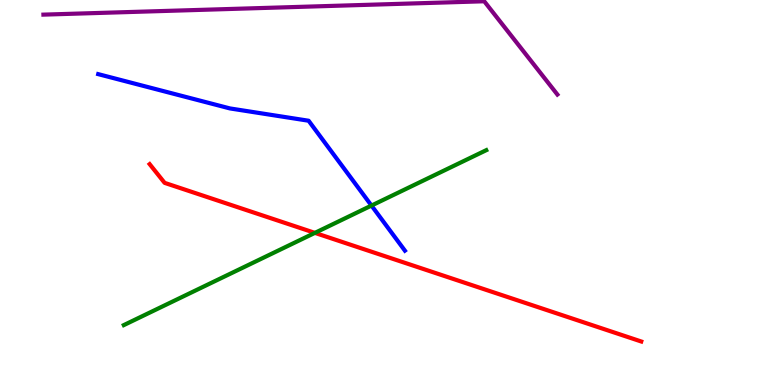[{'lines': ['blue', 'red'], 'intersections': []}, {'lines': ['green', 'red'], 'intersections': [{'x': 4.06, 'y': 3.95}]}, {'lines': ['purple', 'red'], 'intersections': []}, {'lines': ['blue', 'green'], 'intersections': [{'x': 4.79, 'y': 4.66}]}, {'lines': ['blue', 'purple'], 'intersections': []}, {'lines': ['green', 'purple'], 'intersections': []}]